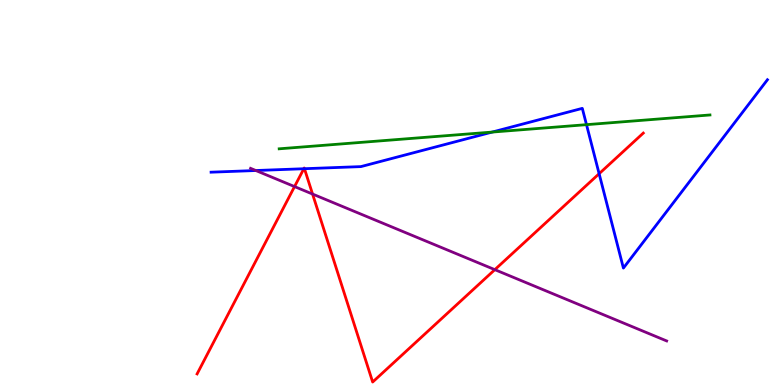[{'lines': ['blue', 'red'], 'intersections': [{'x': 3.92, 'y': 5.62}, {'x': 3.93, 'y': 5.62}, {'x': 7.73, 'y': 5.49}]}, {'lines': ['green', 'red'], 'intersections': []}, {'lines': ['purple', 'red'], 'intersections': [{'x': 3.8, 'y': 5.15}, {'x': 4.03, 'y': 4.96}, {'x': 6.38, 'y': 3.0}]}, {'lines': ['blue', 'green'], 'intersections': [{'x': 6.35, 'y': 6.57}, {'x': 7.57, 'y': 6.76}]}, {'lines': ['blue', 'purple'], 'intersections': [{'x': 3.3, 'y': 5.57}]}, {'lines': ['green', 'purple'], 'intersections': []}]